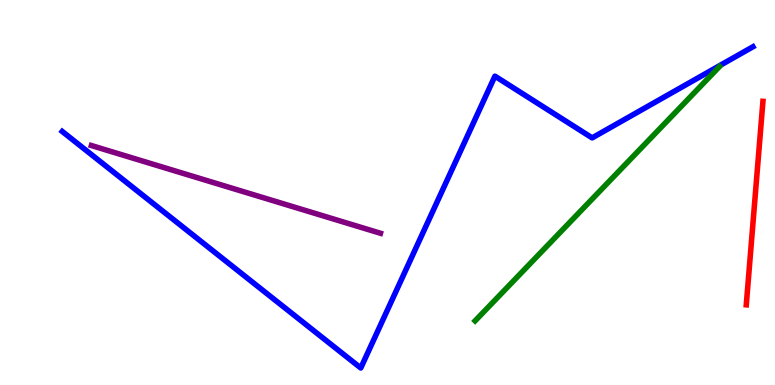[{'lines': ['blue', 'red'], 'intersections': []}, {'lines': ['green', 'red'], 'intersections': []}, {'lines': ['purple', 'red'], 'intersections': []}, {'lines': ['blue', 'green'], 'intersections': []}, {'lines': ['blue', 'purple'], 'intersections': []}, {'lines': ['green', 'purple'], 'intersections': []}]